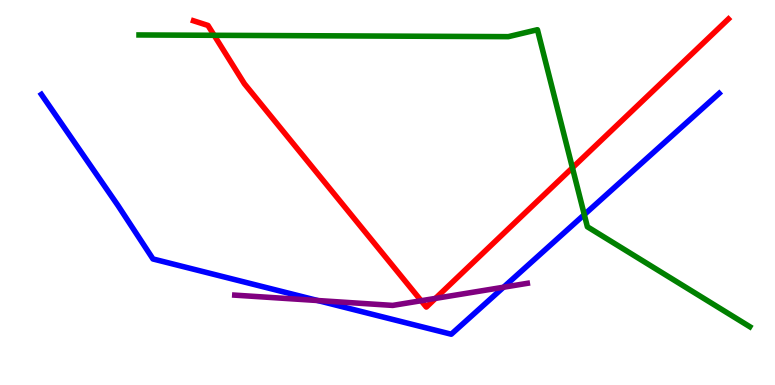[{'lines': ['blue', 'red'], 'intersections': []}, {'lines': ['green', 'red'], 'intersections': [{'x': 2.76, 'y': 9.08}, {'x': 7.39, 'y': 5.64}]}, {'lines': ['purple', 'red'], 'intersections': [{'x': 5.43, 'y': 2.19}, {'x': 5.62, 'y': 2.25}]}, {'lines': ['blue', 'green'], 'intersections': [{'x': 7.54, 'y': 4.43}]}, {'lines': ['blue', 'purple'], 'intersections': [{'x': 4.1, 'y': 2.19}, {'x': 6.5, 'y': 2.54}]}, {'lines': ['green', 'purple'], 'intersections': []}]